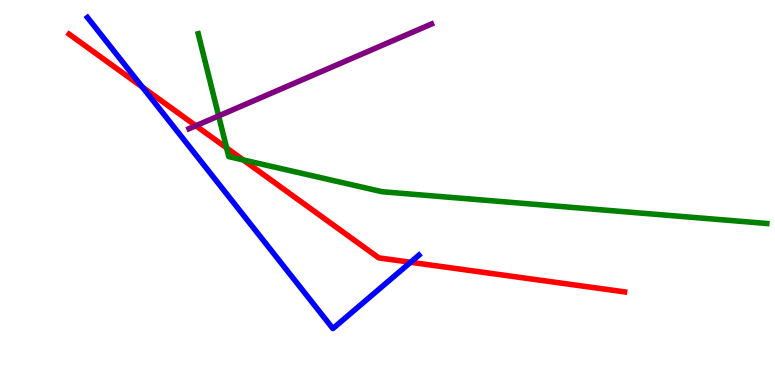[{'lines': ['blue', 'red'], 'intersections': [{'x': 1.84, 'y': 7.74}, {'x': 5.3, 'y': 3.19}]}, {'lines': ['green', 'red'], 'intersections': [{'x': 2.92, 'y': 6.16}, {'x': 3.14, 'y': 5.85}]}, {'lines': ['purple', 'red'], 'intersections': [{'x': 2.53, 'y': 6.73}]}, {'lines': ['blue', 'green'], 'intersections': []}, {'lines': ['blue', 'purple'], 'intersections': []}, {'lines': ['green', 'purple'], 'intersections': [{'x': 2.82, 'y': 6.99}]}]